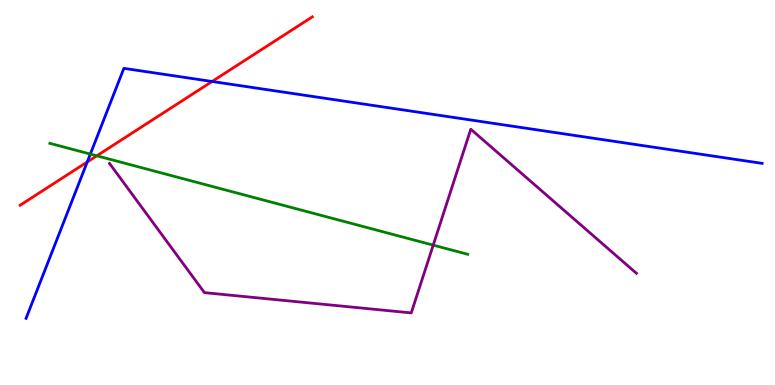[{'lines': ['blue', 'red'], 'intersections': [{'x': 1.13, 'y': 5.79}, {'x': 2.74, 'y': 7.88}]}, {'lines': ['green', 'red'], 'intersections': [{'x': 1.25, 'y': 5.95}]}, {'lines': ['purple', 'red'], 'intersections': []}, {'lines': ['blue', 'green'], 'intersections': [{'x': 1.17, 'y': 6.0}]}, {'lines': ['blue', 'purple'], 'intersections': []}, {'lines': ['green', 'purple'], 'intersections': [{'x': 5.59, 'y': 3.63}]}]